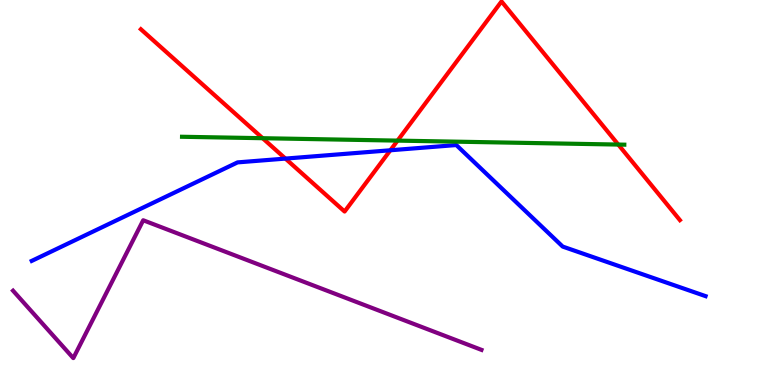[{'lines': ['blue', 'red'], 'intersections': [{'x': 3.68, 'y': 5.88}, {'x': 5.04, 'y': 6.1}]}, {'lines': ['green', 'red'], 'intersections': [{'x': 3.39, 'y': 6.41}, {'x': 5.13, 'y': 6.35}, {'x': 7.98, 'y': 6.25}]}, {'lines': ['purple', 'red'], 'intersections': []}, {'lines': ['blue', 'green'], 'intersections': []}, {'lines': ['blue', 'purple'], 'intersections': []}, {'lines': ['green', 'purple'], 'intersections': []}]